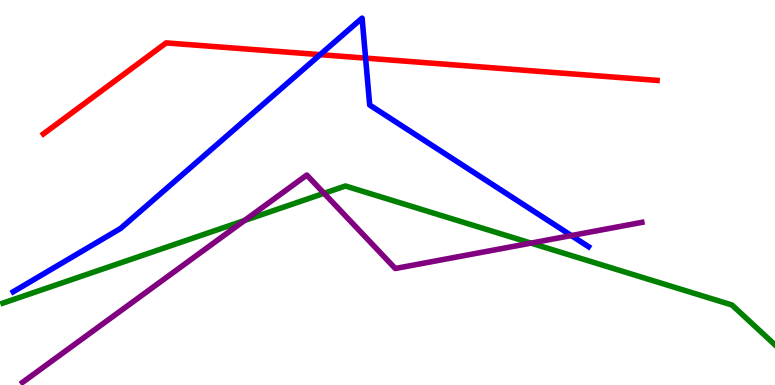[{'lines': ['blue', 'red'], 'intersections': [{'x': 4.13, 'y': 8.58}, {'x': 4.72, 'y': 8.49}]}, {'lines': ['green', 'red'], 'intersections': []}, {'lines': ['purple', 'red'], 'intersections': []}, {'lines': ['blue', 'green'], 'intersections': []}, {'lines': ['blue', 'purple'], 'intersections': [{'x': 7.37, 'y': 3.88}]}, {'lines': ['green', 'purple'], 'intersections': [{'x': 3.15, 'y': 4.27}, {'x': 4.18, 'y': 4.98}, {'x': 6.85, 'y': 3.69}]}]